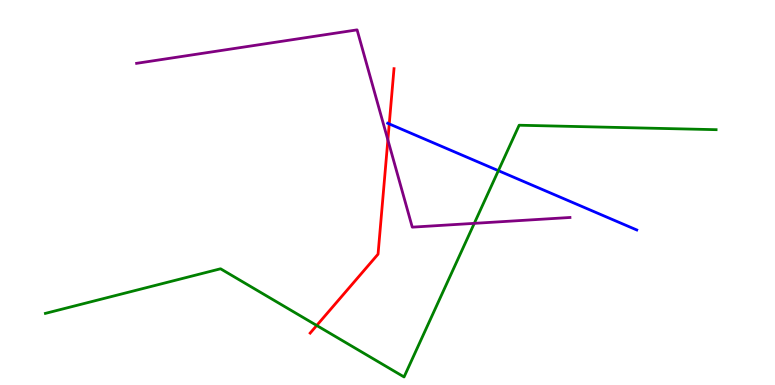[{'lines': ['blue', 'red'], 'intersections': [{'x': 5.02, 'y': 6.78}]}, {'lines': ['green', 'red'], 'intersections': [{'x': 4.09, 'y': 1.55}]}, {'lines': ['purple', 'red'], 'intersections': [{'x': 5.0, 'y': 6.37}]}, {'lines': ['blue', 'green'], 'intersections': [{'x': 6.43, 'y': 5.57}]}, {'lines': ['blue', 'purple'], 'intersections': []}, {'lines': ['green', 'purple'], 'intersections': [{'x': 6.12, 'y': 4.2}]}]